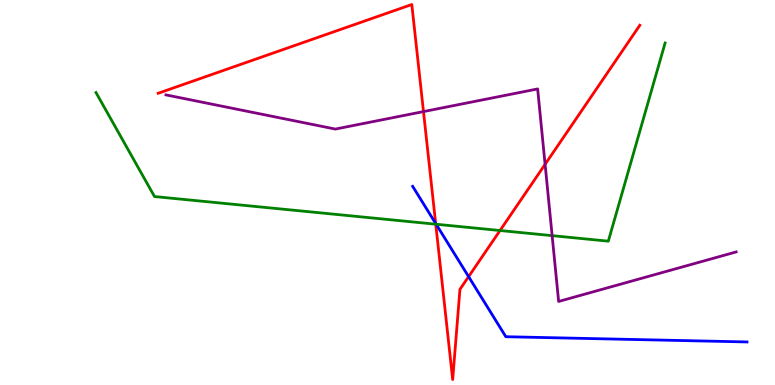[{'lines': ['blue', 'red'], 'intersections': [{'x': 5.62, 'y': 4.2}, {'x': 6.05, 'y': 2.81}]}, {'lines': ['green', 'red'], 'intersections': [{'x': 5.62, 'y': 4.18}, {'x': 6.45, 'y': 4.01}]}, {'lines': ['purple', 'red'], 'intersections': [{'x': 5.46, 'y': 7.1}, {'x': 7.03, 'y': 5.73}]}, {'lines': ['blue', 'green'], 'intersections': [{'x': 5.63, 'y': 4.18}]}, {'lines': ['blue', 'purple'], 'intersections': []}, {'lines': ['green', 'purple'], 'intersections': [{'x': 7.12, 'y': 3.88}]}]